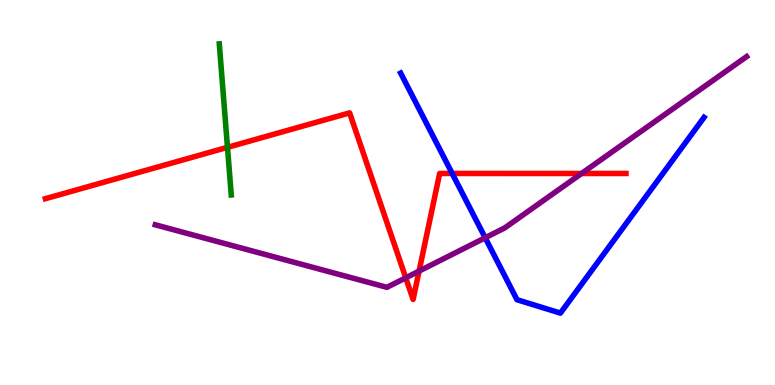[{'lines': ['blue', 'red'], 'intersections': [{'x': 5.83, 'y': 5.49}]}, {'lines': ['green', 'red'], 'intersections': [{'x': 2.94, 'y': 6.17}]}, {'lines': ['purple', 'red'], 'intersections': [{'x': 5.24, 'y': 2.78}, {'x': 5.41, 'y': 2.96}, {'x': 7.5, 'y': 5.49}]}, {'lines': ['blue', 'green'], 'intersections': []}, {'lines': ['blue', 'purple'], 'intersections': [{'x': 6.26, 'y': 3.82}]}, {'lines': ['green', 'purple'], 'intersections': []}]